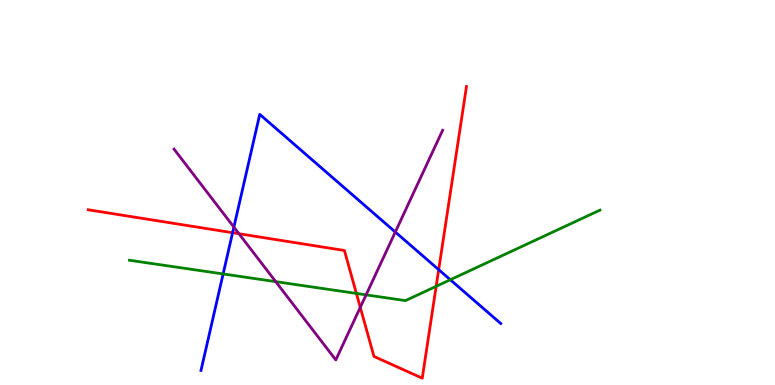[{'lines': ['blue', 'red'], 'intersections': [{'x': 3.0, 'y': 3.96}, {'x': 5.66, 'y': 3.0}]}, {'lines': ['green', 'red'], 'intersections': [{'x': 4.6, 'y': 2.38}, {'x': 5.63, 'y': 2.56}]}, {'lines': ['purple', 'red'], 'intersections': [{'x': 3.08, 'y': 3.93}, {'x': 4.65, 'y': 2.02}]}, {'lines': ['blue', 'green'], 'intersections': [{'x': 2.88, 'y': 2.88}, {'x': 5.81, 'y': 2.73}]}, {'lines': ['blue', 'purple'], 'intersections': [{'x': 3.02, 'y': 4.1}, {'x': 5.1, 'y': 3.97}]}, {'lines': ['green', 'purple'], 'intersections': [{'x': 3.56, 'y': 2.68}, {'x': 4.72, 'y': 2.34}]}]